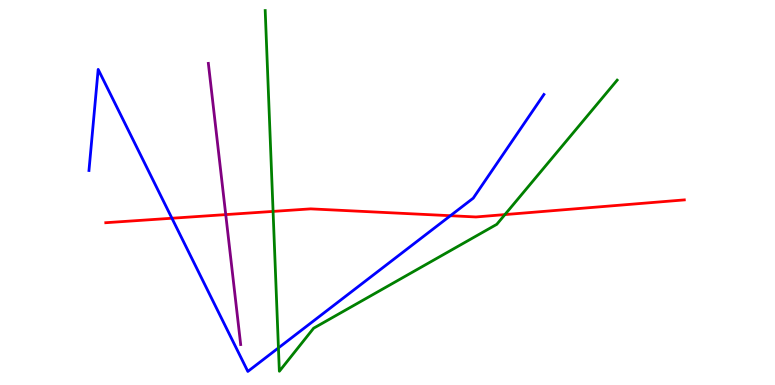[{'lines': ['blue', 'red'], 'intersections': [{'x': 2.22, 'y': 4.33}, {'x': 5.81, 'y': 4.4}]}, {'lines': ['green', 'red'], 'intersections': [{'x': 3.52, 'y': 4.51}, {'x': 6.51, 'y': 4.43}]}, {'lines': ['purple', 'red'], 'intersections': [{'x': 2.91, 'y': 4.43}]}, {'lines': ['blue', 'green'], 'intersections': [{'x': 3.59, 'y': 0.963}]}, {'lines': ['blue', 'purple'], 'intersections': []}, {'lines': ['green', 'purple'], 'intersections': []}]